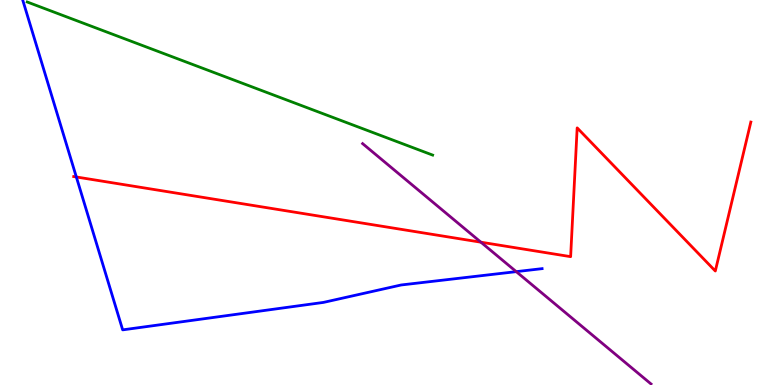[{'lines': ['blue', 'red'], 'intersections': [{'x': 0.985, 'y': 5.4}]}, {'lines': ['green', 'red'], 'intersections': []}, {'lines': ['purple', 'red'], 'intersections': [{'x': 6.21, 'y': 3.71}]}, {'lines': ['blue', 'green'], 'intersections': []}, {'lines': ['blue', 'purple'], 'intersections': [{'x': 6.66, 'y': 2.94}]}, {'lines': ['green', 'purple'], 'intersections': []}]